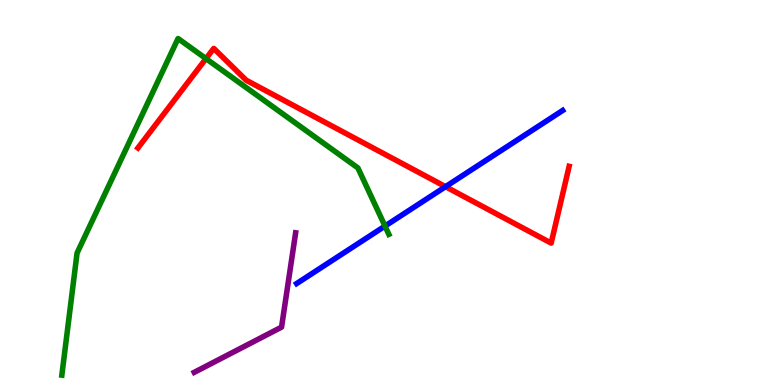[{'lines': ['blue', 'red'], 'intersections': [{'x': 5.75, 'y': 5.15}]}, {'lines': ['green', 'red'], 'intersections': [{'x': 2.66, 'y': 8.48}]}, {'lines': ['purple', 'red'], 'intersections': []}, {'lines': ['blue', 'green'], 'intersections': [{'x': 4.97, 'y': 4.13}]}, {'lines': ['blue', 'purple'], 'intersections': []}, {'lines': ['green', 'purple'], 'intersections': []}]